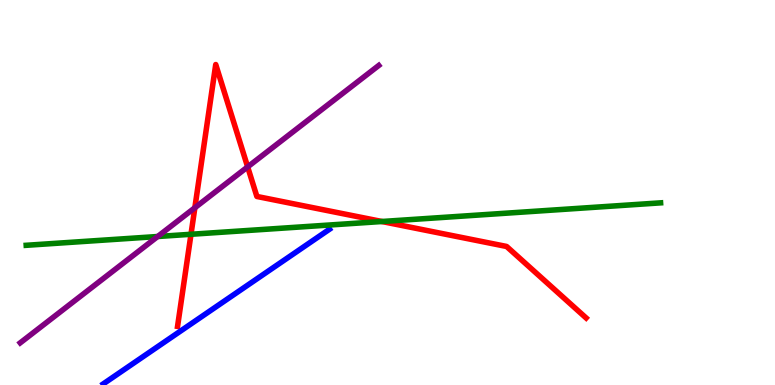[{'lines': ['blue', 'red'], 'intersections': []}, {'lines': ['green', 'red'], 'intersections': [{'x': 2.46, 'y': 3.91}, {'x': 4.93, 'y': 4.25}]}, {'lines': ['purple', 'red'], 'intersections': [{'x': 2.51, 'y': 4.6}, {'x': 3.2, 'y': 5.67}]}, {'lines': ['blue', 'green'], 'intersections': []}, {'lines': ['blue', 'purple'], 'intersections': []}, {'lines': ['green', 'purple'], 'intersections': [{'x': 2.03, 'y': 3.86}]}]